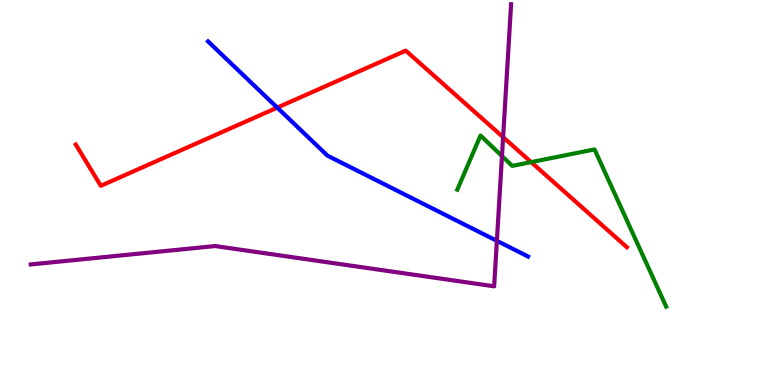[{'lines': ['blue', 'red'], 'intersections': [{'x': 3.58, 'y': 7.21}]}, {'lines': ['green', 'red'], 'intersections': [{'x': 6.85, 'y': 5.79}]}, {'lines': ['purple', 'red'], 'intersections': [{'x': 6.49, 'y': 6.44}]}, {'lines': ['blue', 'green'], 'intersections': []}, {'lines': ['blue', 'purple'], 'intersections': [{'x': 6.41, 'y': 3.74}]}, {'lines': ['green', 'purple'], 'intersections': [{'x': 6.48, 'y': 5.95}]}]